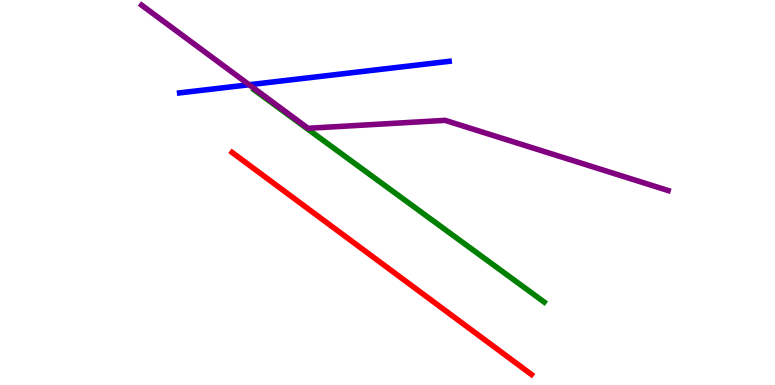[{'lines': ['blue', 'red'], 'intersections': []}, {'lines': ['green', 'red'], 'intersections': []}, {'lines': ['purple', 'red'], 'intersections': []}, {'lines': ['blue', 'green'], 'intersections': []}, {'lines': ['blue', 'purple'], 'intersections': [{'x': 3.21, 'y': 7.8}]}, {'lines': ['green', 'purple'], 'intersections': []}]